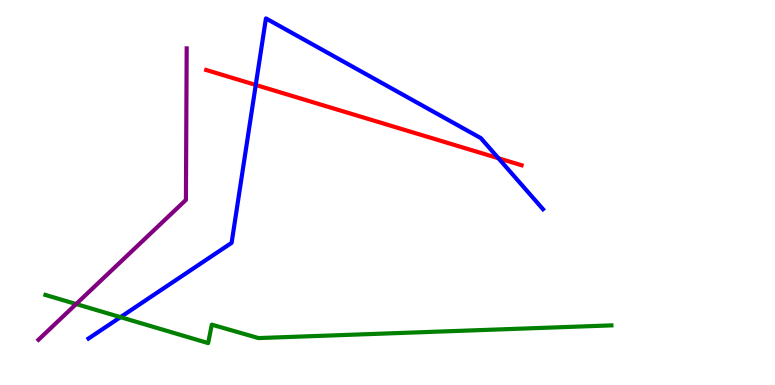[{'lines': ['blue', 'red'], 'intersections': [{'x': 3.3, 'y': 7.79}, {'x': 6.43, 'y': 5.89}]}, {'lines': ['green', 'red'], 'intersections': []}, {'lines': ['purple', 'red'], 'intersections': []}, {'lines': ['blue', 'green'], 'intersections': [{'x': 1.55, 'y': 1.76}]}, {'lines': ['blue', 'purple'], 'intersections': []}, {'lines': ['green', 'purple'], 'intersections': [{'x': 0.982, 'y': 2.1}]}]